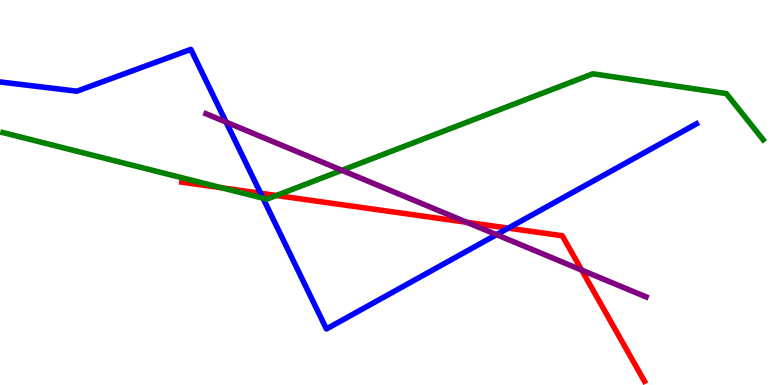[{'lines': ['blue', 'red'], 'intersections': [{'x': 3.36, 'y': 4.98}, {'x': 6.56, 'y': 4.07}]}, {'lines': ['green', 'red'], 'intersections': [{'x': 2.86, 'y': 5.12}, {'x': 3.57, 'y': 4.92}]}, {'lines': ['purple', 'red'], 'intersections': [{'x': 6.02, 'y': 4.23}, {'x': 7.51, 'y': 2.98}]}, {'lines': ['blue', 'green'], 'intersections': [{'x': 3.39, 'y': 4.85}]}, {'lines': ['blue', 'purple'], 'intersections': [{'x': 2.92, 'y': 6.83}, {'x': 6.41, 'y': 3.91}]}, {'lines': ['green', 'purple'], 'intersections': [{'x': 4.41, 'y': 5.58}]}]